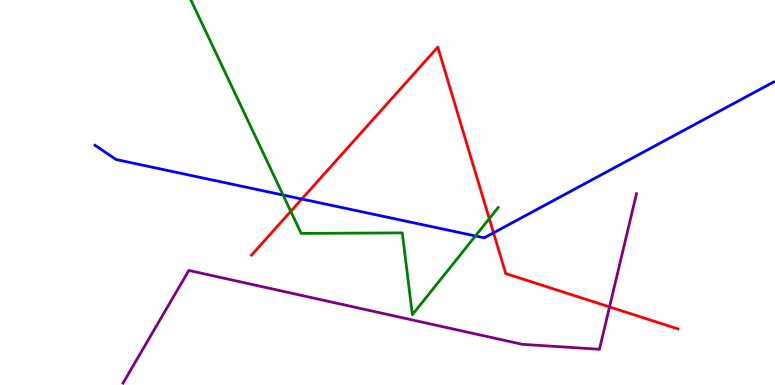[{'lines': ['blue', 'red'], 'intersections': [{'x': 3.89, 'y': 4.83}, {'x': 6.37, 'y': 3.95}]}, {'lines': ['green', 'red'], 'intersections': [{'x': 3.75, 'y': 4.51}, {'x': 6.31, 'y': 4.32}]}, {'lines': ['purple', 'red'], 'intersections': [{'x': 7.87, 'y': 2.03}]}, {'lines': ['blue', 'green'], 'intersections': [{'x': 3.65, 'y': 4.93}, {'x': 6.13, 'y': 3.87}]}, {'lines': ['blue', 'purple'], 'intersections': []}, {'lines': ['green', 'purple'], 'intersections': []}]